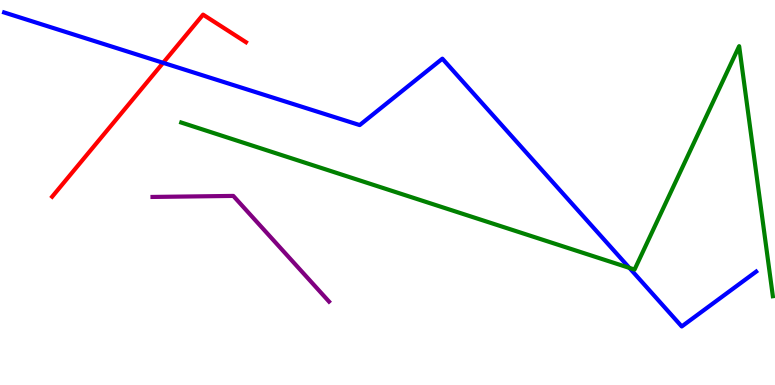[{'lines': ['blue', 'red'], 'intersections': [{'x': 2.11, 'y': 8.37}]}, {'lines': ['green', 'red'], 'intersections': []}, {'lines': ['purple', 'red'], 'intersections': []}, {'lines': ['blue', 'green'], 'intersections': [{'x': 8.12, 'y': 3.04}]}, {'lines': ['blue', 'purple'], 'intersections': []}, {'lines': ['green', 'purple'], 'intersections': []}]